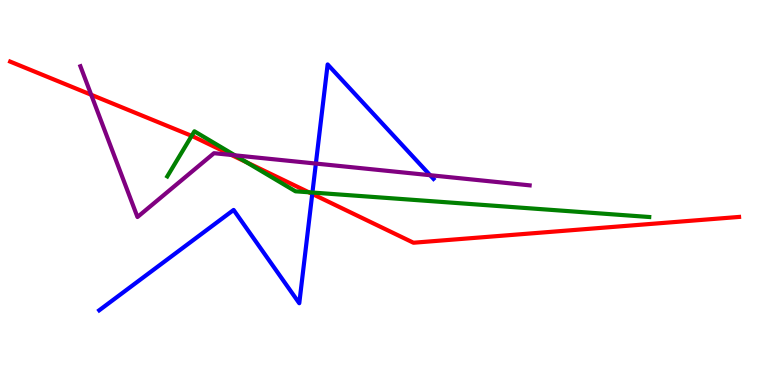[{'lines': ['blue', 'red'], 'intersections': [{'x': 4.03, 'y': 4.96}]}, {'lines': ['green', 'red'], 'intersections': [{'x': 2.47, 'y': 6.47}, {'x': 3.18, 'y': 5.79}, {'x': 3.98, 'y': 5.01}]}, {'lines': ['purple', 'red'], 'intersections': [{'x': 1.18, 'y': 7.54}, {'x': 2.99, 'y': 5.97}]}, {'lines': ['blue', 'green'], 'intersections': [{'x': 4.03, 'y': 5.0}]}, {'lines': ['blue', 'purple'], 'intersections': [{'x': 4.08, 'y': 5.75}, {'x': 5.55, 'y': 5.45}]}, {'lines': ['green', 'purple'], 'intersections': [{'x': 3.03, 'y': 5.97}]}]